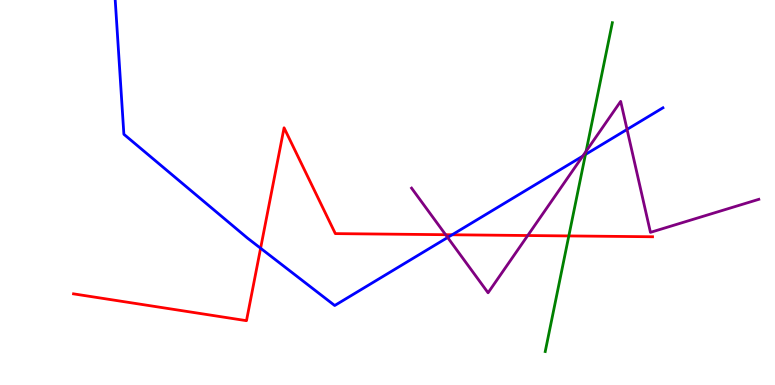[{'lines': ['blue', 'red'], 'intersections': [{'x': 3.36, 'y': 3.55}, {'x': 5.83, 'y': 3.9}]}, {'lines': ['green', 'red'], 'intersections': [{'x': 7.34, 'y': 3.87}]}, {'lines': ['purple', 'red'], 'intersections': [{'x': 5.75, 'y': 3.9}, {'x': 6.81, 'y': 3.88}]}, {'lines': ['blue', 'green'], 'intersections': [{'x': 7.55, 'y': 5.99}]}, {'lines': ['blue', 'purple'], 'intersections': [{'x': 5.78, 'y': 3.83}, {'x': 7.52, 'y': 5.95}, {'x': 8.09, 'y': 6.64}]}, {'lines': ['green', 'purple'], 'intersections': [{'x': 7.56, 'y': 6.07}]}]